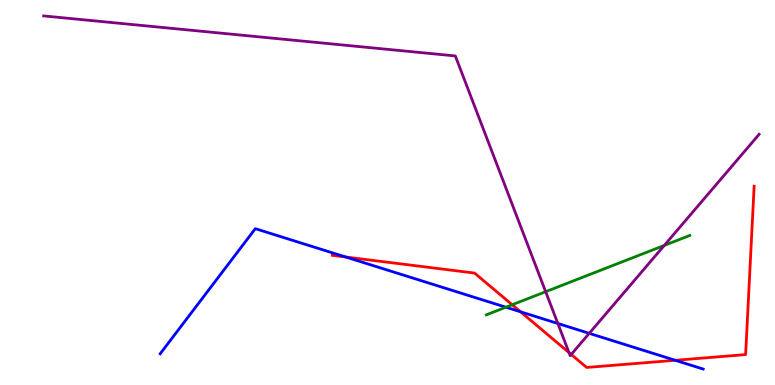[{'lines': ['blue', 'red'], 'intersections': [{'x': 4.46, 'y': 3.32}, {'x': 6.72, 'y': 1.9}, {'x': 8.71, 'y': 0.642}]}, {'lines': ['green', 'red'], 'intersections': [{'x': 6.61, 'y': 2.08}]}, {'lines': ['purple', 'red'], 'intersections': [{'x': 7.34, 'y': 0.842}, {'x': 7.37, 'y': 0.794}]}, {'lines': ['blue', 'green'], 'intersections': [{'x': 6.53, 'y': 2.02}]}, {'lines': ['blue', 'purple'], 'intersections': [{'x': 7.2, 'y': 1.6}, {'x': 7.6, 'y': 1.34}]}, {'lines': ['green', 'purple'], 'intersections': [{'x': 7.04, 'y': 2.42}, {'x': 8.57, 'y': 3.63}]}]